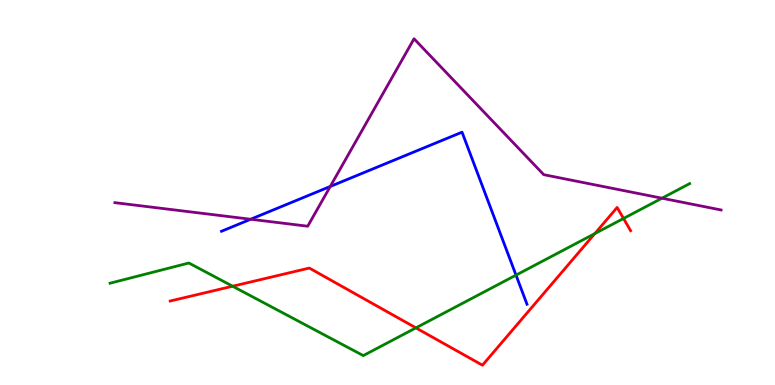[{'lines': ['blue', 'red'], 'intersections': []}, {'lines': ['green', 'red'], 'intersections': [{'x': 3.0, 'y': 2.57}, {'x': 5.37, 'y': 1.48}, {'x': 7.68, 'y': 3.93}, {'x': 8.05, 'y': 4.33}]}, {'lines': ['purple', 'red'], 'intersections': []}, {'lines': ['blue', 'green'], 'intersections': [{'x': 6.66, 'y': 2.85}]}, {'lines': ['blue', 'purple'], 'intersections': [{'x': 3.23, 'y': 4.31}, {'x': 4.26, 'y': 5.16}]}, {'lines': ['green', 'purple'], 'intersections': [{'x': 8.54, 'y': 4.85}]}]